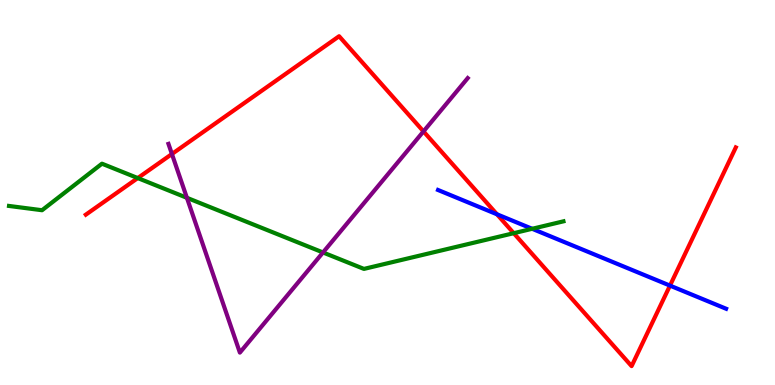[{'lines': ['blue', 'red'], 'intersections': [{'x': 6.41, 'y': 4.43}, {'x': 8.64, 'y': 2.58}]}, {'lines': ['green', 'red'], 'intersections': [{'x': 1.78, 'y': 5.37}, {'x': 6.63, 'y': 3.94}]}, {'lines': ['purple', 'red'], 'intersections': [{'x': 2.22, 'y': 6.0}, {'x': 5.46, 'y': 6.59}]}, {'lines': ['blue', 'green'], 'intersections': [{'x': 6.87, 'y': 4.06}]}, {'lines': ['blue', 'purple'], 'intersections': []}, {'lines': ['green', 'purple'], 'intersections': [{'x': 2.41, 'y': 4.86}, {'x': 4.17, 'y': 3.44}]}]